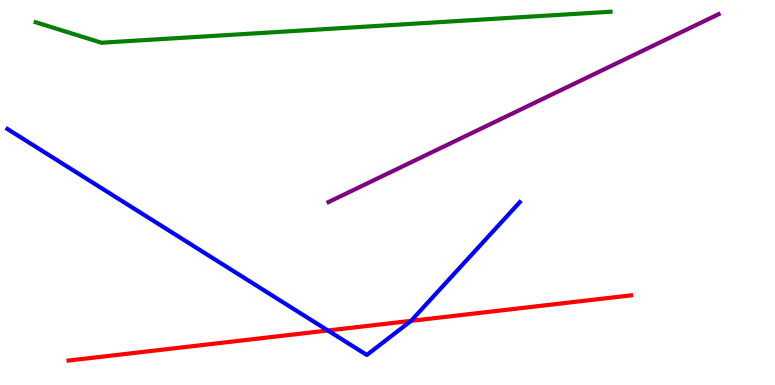[{'lines': ['blue', 'red'], 'intersections': [{'x': 4.23, 'y': 1.42}, {'x': 5.3, 'y': 1.67}]}, {'lines': ['green', 'red'], 'intersections': []}, {'lines': ['purple', 'red'], 'intersections': []}, {'lines': ['blue', 'green'], 'intersections': []}, {'lines': ['blue', 'purple'], 'intersections': []}, {'lines': ['green', 'purple'], 'intersections': []}]